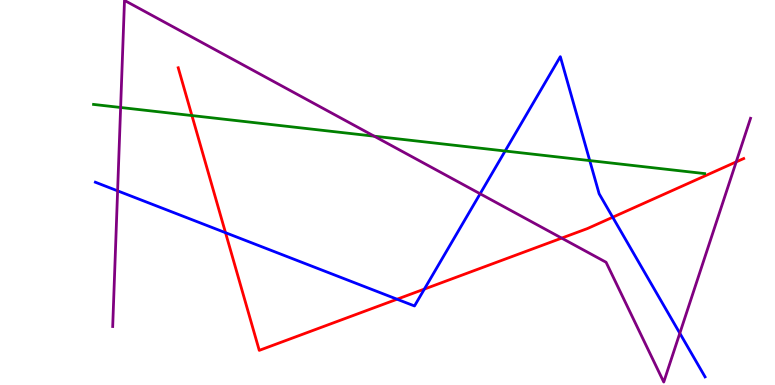[{'lines': ['blue', 'red'], 'intersections': [{'x': 2.91, 'y': 3.96}, {'x': 5.12, 'y': 2.23}, {'x': 5.48, 'y': 2.49}, {'x': 7.91, 'y': 4.36}]}, {'lines': ['green', 'red'], 'intersections': [{'x': 2.48, 'y': 7.0}]}, {'lines': ['purple', 'red'], 'intersections': [{'x': 7.25, 'y': 3.82}, {'x': 9.5, 'y': 5.79}]}, {'lines': ['blue', 'green'], 'intersections': [{'x': 6.52, 'y': 6.08}, {'x': 7.61, 'y': 5.83}]}, {'lines': ['blue', 'purple'], 'intersections': [{'x': 1.52, 'y': 5.04}, {'x': 6.2, 'y': 4.97}, {'x': 8.77, 'y': 1.34}]}, {'lines': ['green', 'purple'], 'intersections': [{'x': 1.56, 'y': 7.21}, {'x': 4.83, 'y': 6.46}]}]